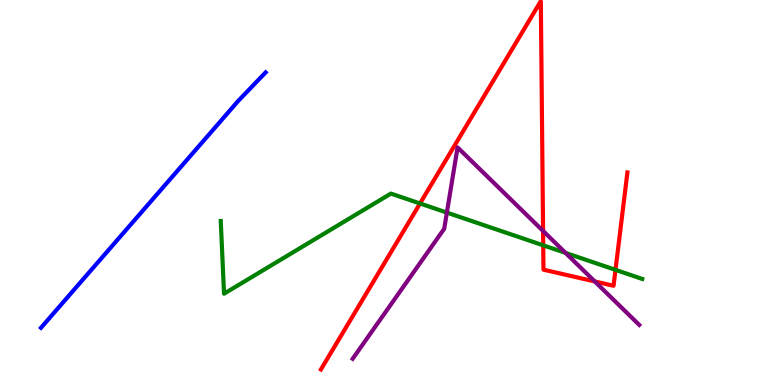[{'lines': ['blue', 'red'], 'intersections': []}, {'lines': ['green', 'red'], 'intersections': [{'x': 5.42, 'y': 4.71}, {'x': 7.01, 'y': 3.63}, {'x': 7.94, 'y': 2.99}]}, {'lines': ['purple', 'red'], 'intersections': [{'x': 7.01, 'y': 4.0}, {'x': 7.67, 'y': 2.69}]}, {'lines': ['blue', 'green'], 'intersections': []}, {'lines': ['blue', 'purple'], 'intersections': []}, {'lines': ['green', 'purple'], 'intersections': [{'x': 5.77, 'y': 4.48}, {'x': 7.3, 'y': 3.43}]}]